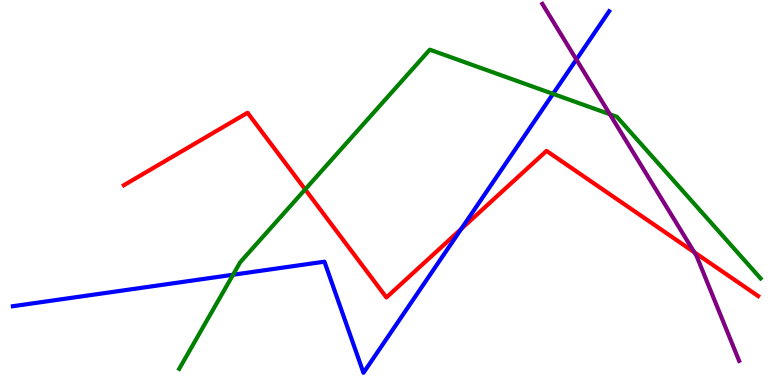[{'lines': ['blue', 'red'], 'intersections': [{'x': 5.95, 'y': 4.05}]}, {'lines': ['green', 'red'], 'intersections': [{'x': 3.94, 'y': 5.08}]}, {'lines': ['purple', 'red'], 'intersections': [{'x': 8.96, 'y': 3.45}]}, {'lines': ['blue', 'green'], 'intersections': [{'x': 3.01, 'y': 2.86}, {'x': 7.14, 'y': 7.56}]}, {'lines': ['blue', 'purple'], 'intersections': [{'x': 7.44, 'y': 8.45}]}, {'lines': ['green', 'purple'], 'intersections': [{'x': 7.87, 'y': 7.03}]}]